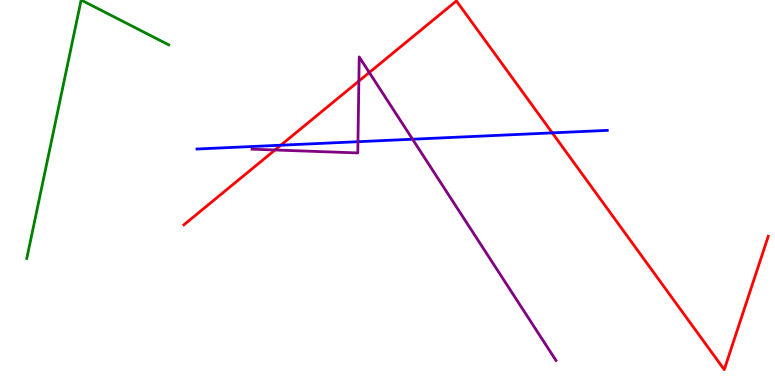[{'lines': ['blue', 'red'], 'intersections': [{'x': 3.62, 'y': 6.23}, {'x': 7.13, 'y': 6.55}]}, {'lines': ['green', 'red'], 'intersections': []}, {'lines': ['purple', 'red'], 'intersections': [{'x': 3.55, 'y': 6.1}, {'x': 4.63, 'y': 7.89}, {'x': 4.77, 'y': 8.12}]}, {'lines': ['blue', 'green'], 'intersections': []}, {'lines': ['blue', 'purple'], 'intersections': [{'x': 4.62, 'y': 6.32}, {'x': 5.32, 'y': 6.38}]}, {'lines': ['green', 'purple'], 'intersections': []}]